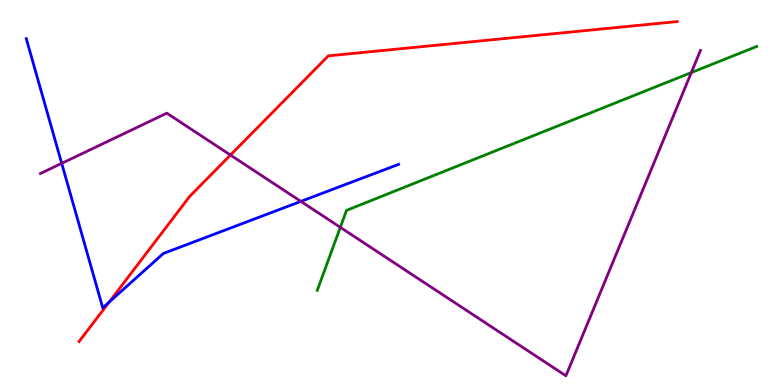[{'lines': ['blue', 'red'], 'intersections': [{'x': 1.41, 'y': 2.15}]}, {'lines': ['green', 'red'], 'intersections': []}, {'lines': ['purple', 'red'], 'intersections': [{'x': 2.97, 'y': 5.97}]}, {'lines': ['blue', 'green'], 'intersections': []}, {'lines': ['blue', 'purple'], 'intersections': [{'x': 0.796, 'y': 5.76}, {'x': 3.88, 'y': 4.77}]}, {'lines': ['green', 'purple'], 'intersections': [{'x': 4.39, 'y': 4.1}, {'x': 8.92, 'y': 8.11}]}]